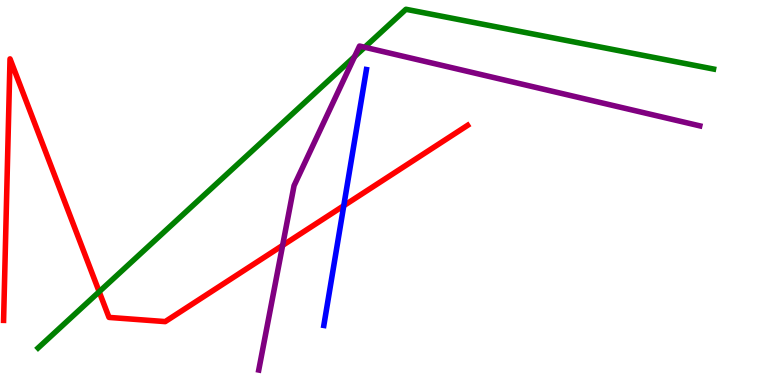[{'lines': ['blue', 'red'], 'intersections': [{'x': 4.44, 'y': 4.66}]}, {'lines': ['green', 'red'], 'intersections': [{'x': 1.28, 'y': 2.42}]}, {'lines': ['purple', 'red'], 'intersections': [{'x': 3.65, 'y': 3.63}]}, {'lines': ['blue', 'green'], 'intersections': []}, {'lines': ['blue', 'purple'], 'intersections': []}, {'lines': ['green', 'purple'], 'intersections': [{'x': 4.58, 'y': 8.53}, {'x': 4.71, 'y': 8.77}]}]